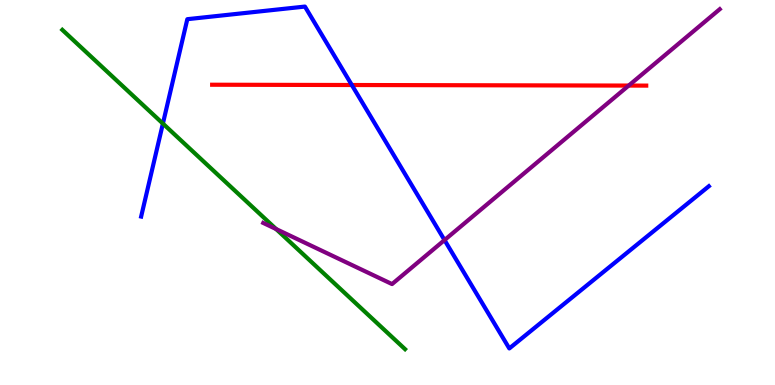[{'lines': ['blue', 'red'], 'intersections': [{'x': 4.54, 'y': 7.79}]}, {'lines': ['green', 'red'], 'intersections': []}, {'lines': ['purple', 'red'], 'intersections': [{'x': 8.11, 'y': 7.78}]}, {'lines': ['blue', 'green'], 'intersections': [{'x': 2.1, 'y': 6.79}]}, {'lines': ['blue', 'purple'], 'intersections': [{'x': 5.74, 'y': 3.76}]}, {'lines': ['green', 'purple'], 'intersections': [{'x': 3.56, 'y': 4.05}]}]